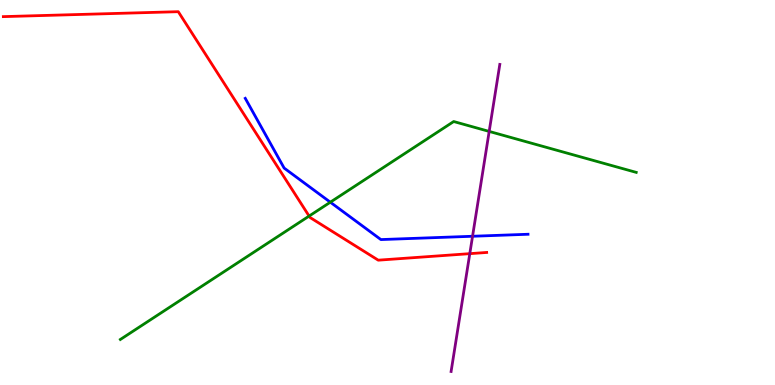[{'lines': ['blue', 'red'], 'intersections': []}, {'lines': ['green', 'red'], 'intersections': [{'x': 3.99, 'y': 4.39}]}, {'lines': ['purple', 'red'], 'intersections': [{'x': 6.06, 'y': 3.41}]}, {'lines': ['blue', 'green'], 'intersections': [{'x': 4.26, 'y': 4.75}]}, {'lines': ['blue', 'purple'], 'intersections': [{'x': 6.1, 'y': 3.86}]}, {'lines': ['green', 'purple'], 'intersections': [{'x': 6.31, 'y': 6.59}]}]